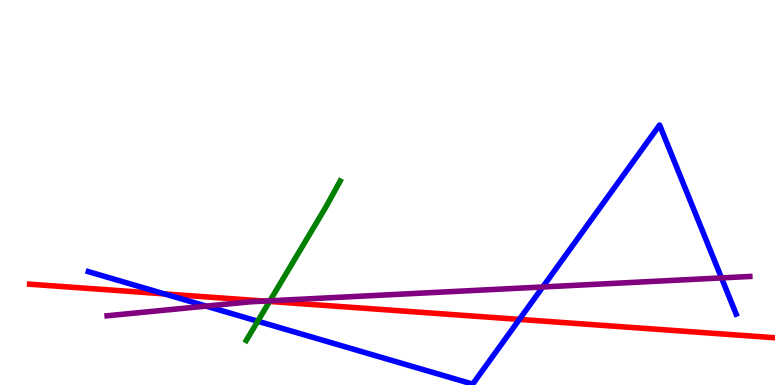[{'lines': ['blue', 'red'], 'intersections': [{'x': 2.12, 'y': 2.37}, {'x': 6.7, 'y': 1.7}]}, {'lines': ['green', 'red'], 'intersections': [{'x': 3.48, 'y': 2.17}]}, {'lines': ['purple', 'red'], 'intersections': [{'x': 3.41, 'y': 2.18}]}, {'lines': ['blue', 'green'], 'intersections': [{'x': 3.33, 'y': 1.66}]}, {'lines': ['blue', 'purple'], 'intersections': [{'x': 2.66, 'y': 2.05}, {'x': 7.0, 'y': 2.55}, {'x': 9.31, 'y': 2.78}]}, {'lines': ['green', 'purple'], 'intersections': [{'x': 3.48, 'y': 2.19}]}]